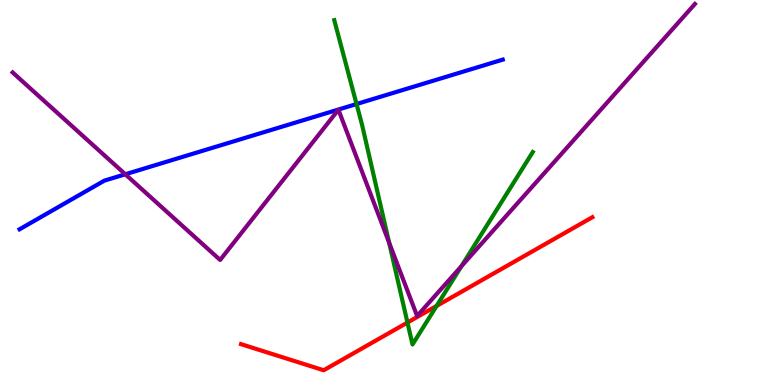[{'lines': ['blue', 'red'], 'intersections': []}, {'lines': ['green', 'red'], 'intersections': [{'x': 5.26, 'y': 1.62}, {'x': 5.63, 'y': 2.05}]}, {'lines': ['purple', 'red'], 'intersections': []}, {'lines': ['blue', 'green'], 'intersections': [{'x': 4.6, 'y': 7.3}]}, {'lines': ['blue', 'purple'], 'intersections': [{'x': 1.62, 'y': 5.47}]}, {'lines': ['green', 'purple'], 'intersections': [{'x': 5.02, 'y': 3.7}, {'x': 5.95, 'y': 3.08}]}]